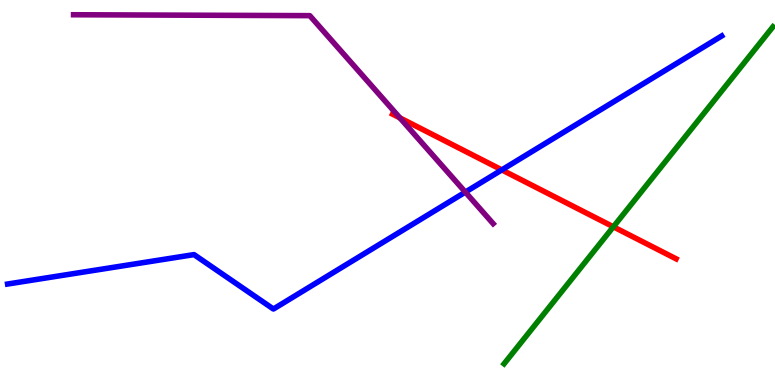[{'lines': ['blue', 'red'], 'intersections': [{'x': 6.48, 'y': 5.59}]}, {'lines': ['green', 'red'], 'intersections': [{'x': 7.91, 'y': 4.11}]}, {'lines': ['purple', 'red'], 'intersections': [{'x': 5.16, 'y': 6.94}]}, {'lines': ['blue', 'green'], 'intersections': []}, {'lines': ['blue', 'purple'], 'intersections': [{'x': 6.0, 'y': 5.01}]}, {'lines': ['green', 'purple'], 'intersections': []}]